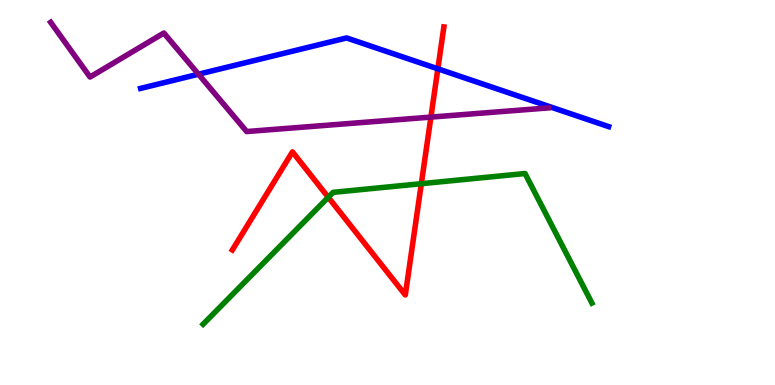[{'lines': ['blue', 'red'], 'intersections': [{'x': 5.65, 'y': 8.21}]}, {'lines': ['green', 'red'], 'intersections': [{'x': 4.24, 'y': 4.88}, {'x': 5.44, 'y': 5.23}]}, {'lines': ['purple', 'red'], 'intersections': [{'x': 5.56, 'y': 6.96}]}, {'lines': ['blue', 'green'], 'intersections': []}, {'lines': ['blue', 'purple'], 'intersections': [{'x': 2.56, 'y': 8.07}]}, {'lines': ['green', 'purple'], 'intersections': []}]